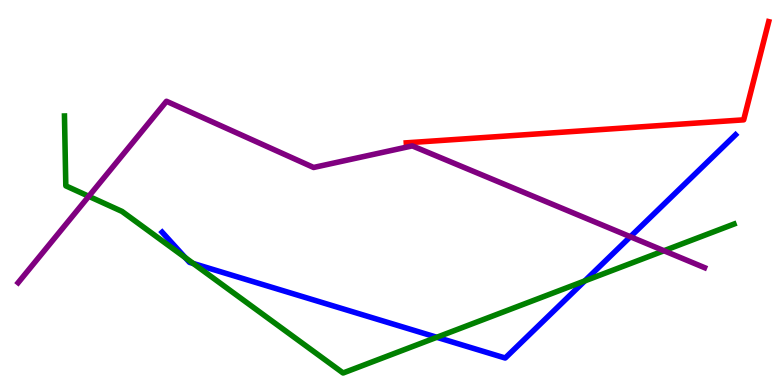[{'lines': ['blue', 'red'], 'intersections': []}, {'lines': ['green', 'red'], 'intersections': []}, {'lines': ['purple', 'red'], 'intersections': []}, {'lines': ['blue', 'green'], 'intersections': [{'x': 2.39, 'y': 3.31}, {'x': 2.49, 'y': 3.16}, {'x': 5.64, 'y': 1.24}, {'x': 7.55, 'y': 2.7}]}, {'lines': ['blue', 'purple'], 'intersections': [{'x': 8.13, 'y': 3.85}]}, {'lines': ['green', 'purple'], 'intersections': [{'x': 1.15, 'y': 4.9}, {'x': 8.57, 'y': 3.49}]}]